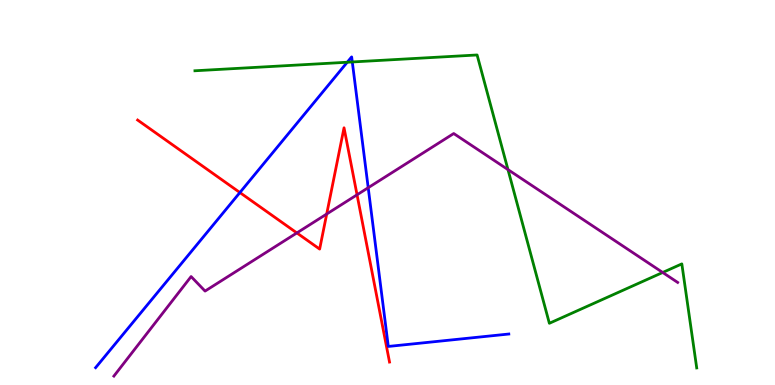[{'lines': ['blue', 'red'], 'intersections': [{'x': 3.1, 'y': 5.0}]}, {'lines': ['green', 'red'], 'intersections': []}, {'lines': ['purple', 'red'], 'intersections': [{'x': 3.83, 'y': 3.95}, {'x': 4.22, 'y': 4.44}, {'x': 4.61, 'y': 4.94}]}, {'lines': ['blue', 'green'], 'intersections': [{'x': 4.48, 'y': 8.38}, {'x': 4.55, 'y': 8.39}]}, {'lines': ['blue', 'purple'], 'intersections': [{'x': 4.75, 'y': 5.12}]}, {'lines': ['green', 'purple'], 'intersections': [{'x': 6.55, 'y': 5.59}, {'x': 8.55, 'y': 2.92}]}]